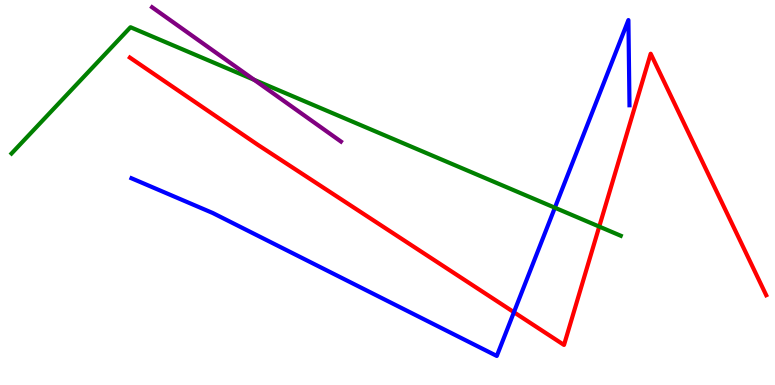[{'lines': ['blue', 'red'], 'intersections': [{'x': 6.63, 'y': 1.89}]}, {'lines': ['green', 'red'], 'intersections': [{'x': 7.73, 'y': 4.11}]}, {'lines': ['purple', 'red'], 'intersections': []}, {'lines': ['blue', 'green'], 'intersections': [{'x': 7.16, 'y': 4.6}]}, {'lines': ['blue', 'purple'], 'intersections': []}, {'lines': ['green', 'purple'], 'intersections': [{'x': 3.28, 'y': 7.93}]}]